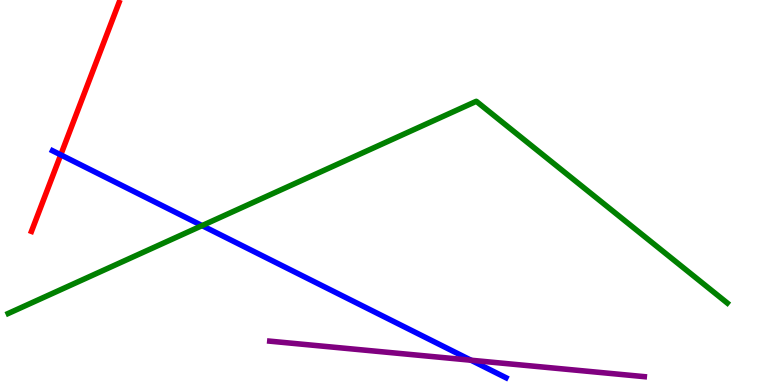[{'lines': ['blue', 'red'], 'intersections': [{'x': 0.784, 'y': 5.98}]}, {'lines': ['green', 'red'], 'intersections': []}, {'lines': ['purple', 'red'], 'intersections': []}, {'lines': ['blue', 'green'], 'intersections': [{'x': 2.61, 'y': 4.14}]}, {'lines': ['blue', 'purple'], 'intersections': [{'x': 6.08, 'y': 0.643}]}, {'lines': ['green', 'purple'], 'intersections': []}]